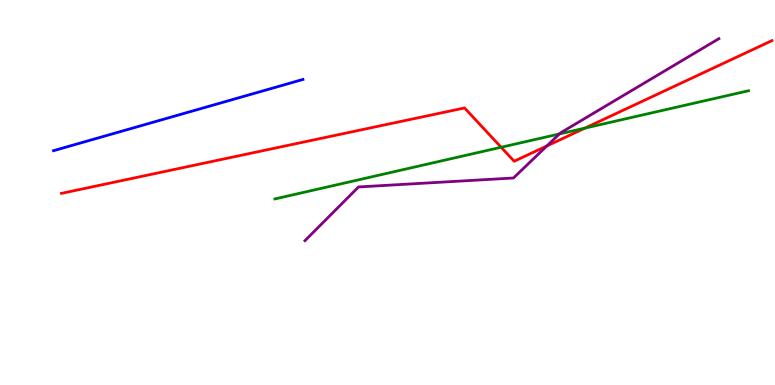[{'lines': ['blue', 'red'], 'intersections': []}, {'lines': ['green', 'red'], 'intersections': [{'x': 6.47, 'y': 6.18}, {'x': 7.55, 'y': 6.67}]}, {'lines': ['purple', 'red'], 'intersections': [{'x': 7.06, 'y': 6.21}]}, {'lines': ['blue', 'green'], 'intersections': []}, {'lines': ['blue', 'purple'], 'intersections': []}, {'lines': ['green', 'purple'], 'intersections': [{'x': 7.22, 'y': 6.52}]}]